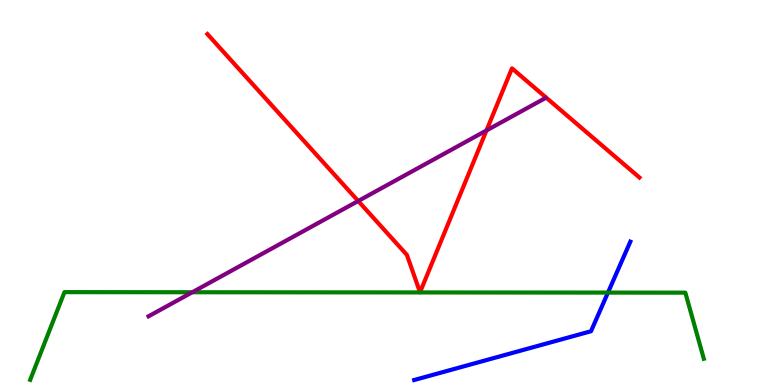[{'lines': ['blue', 'red'], 'intersections': []}, {'lines': ['green', 'red'], 'intersections': []}, {'lines': ['purple', 'red'], 'intersections': [{'x': 4.62, 'y': 4.78}, {'x': 6.28, 'y': 6.61}]}, {'lines': ['blue', 'green'], 'intersections': [{'x': 7.84, 'y': 2.4}]}, {'lines': ['blue', 'purple'], 'intersections': []}, {'lines': ['green', 'purple'], 'intersections': [{'x': 2.48, 'y': 2.41}]}]